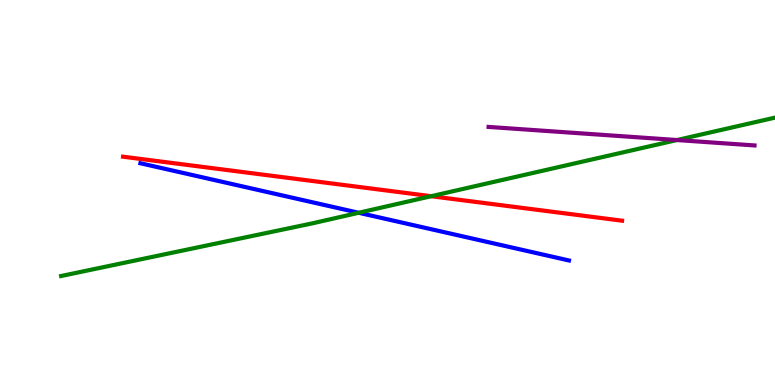[{'lines': ['blue', 'red'], 'intersections': []}, {'lines': ['green', 'red'], 'intersections': [{'x': 5.56, 'y': 4.9}]}, {'lines': ['purple', 'red'], 'intersections': []}, {'lines': ['blue', 'green'], 'intersections': [{'x': 4.63, 'y': 4.47}]}, {'lines': ['blue', 'purple'], 'intersections': []}, {'lines': ['green', 'purple'], 'intersections': [{'x': 8.73, 'y': 6.36}]}]